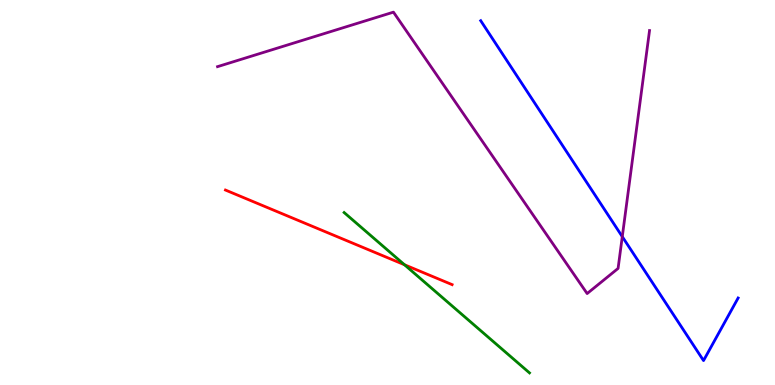[{'lines': ['blue', 'red'], 'intersections': []}, {'lines': ['green', 'red'], 'intersections': [{'x': 5.22, 'y': 3.12}]}, {'lines': ['purple', 'red'], 'intersections': []}, {'lines': ['blue', 'green'], 'intersections': []}, {'lines': ['blue', 'purple'], 'intersections': [{'x': 8.03, 'y': 3.85}]}, {'lines': ['green', 'purple'], 'intersections': []}]